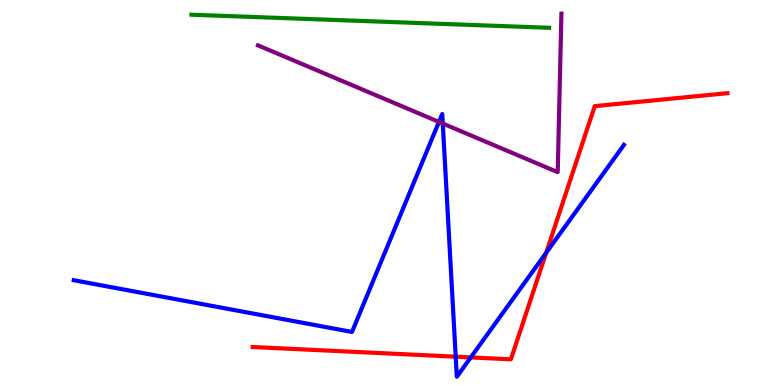[{'lines': ['blue', 'red'], 'intersections': [{'x': 5.88, 'y': 0.735}, {'x': 6.07, 'y': 0.717}, {'x': 7.05, 'y': 3.43}]}, {'lines': ['green', 'red'], 'intersections': []}, {'lines': ['purple', 'red'], 'intersections': []}, {'lines': ['blue', 'green'], 'intersections': []}, {'lines': ['blue', 'purple'], 'intersections': [{'x': 5.66, 'y': 6.83}, {'x': 5.71, 'y': 6.79}]}, {'lines': ['green', 'purple'], 'intersections': []}]